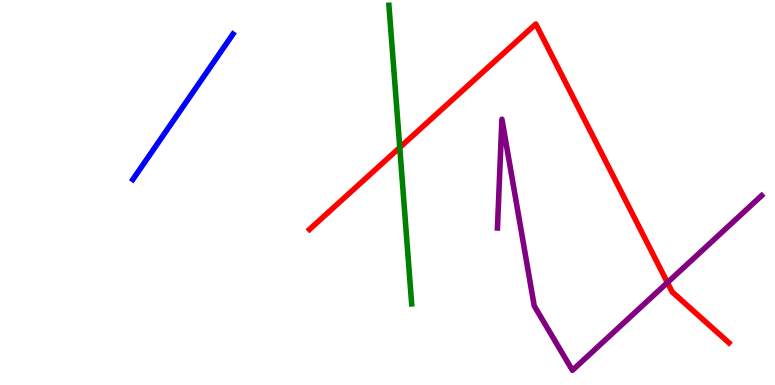[{'lines': ['blue', 'red'], 'intersections': []}, {'lines': ['green', 'red'], 'intersections': [{'x': 5.16, 'y': 6.17}]}, {'lines': ['purple', 'red'], 'intersections': [{'x': 8.61, 'y': 2.66}]}, {'lines': ['blue', 'green'], 'intersections': []}, {'lines': ['blue', 'purple'], 'intersections': []}, {'lines': ['green', 'purple'], 'intersections': []}]